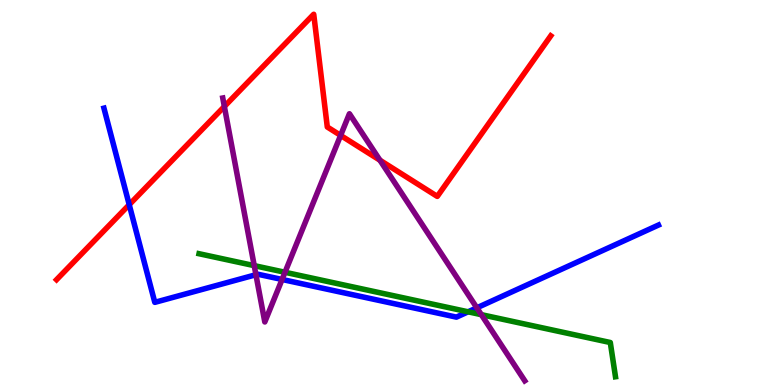[{'lines': ['blue', 'red'], 'intersections': [{'x': 1.67, 'y': 4.68}]}, {'lines': ['green', 'red'], 'intersections': []}, {'lines': ['purple', 'red'], 'intersections': [{'x': 2.89, 'y': 7.23}, {'x': 4.4, 'y': 6.48}, {'x': 4.9, 'y': 5.84}]}, {'lines': ['blue', 'green'], 'intersections': [{'x': 6.04, 'y': 1.9}]}, {'lines': ['blue', 'purple'], 'intersections': [{'x': 3.3, 'y': 2.86}, {'x': 3.64, 'y': 2.74}, {'x': 6.15, 'y': 2.0}]}, {'lines': ['green', 'purple'], 'intersections': [{'x': 3.28, 'y': 3.1}, {'x': 3.68, 'y': 2.93}, {'x': 6.21, 'y': 1.83}]}]